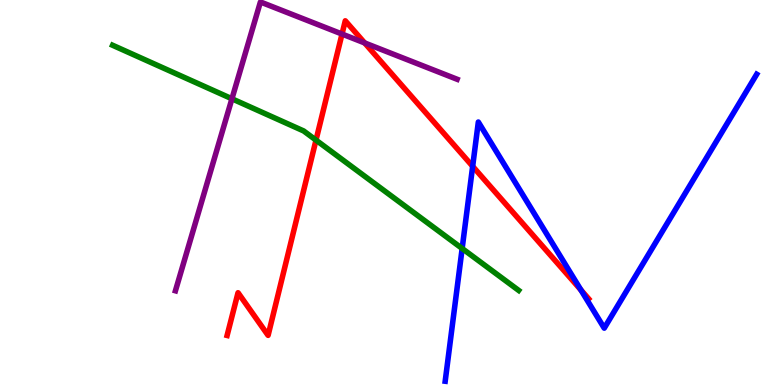[{'lines': ['blue', 'red'], 'intersections': [{'x': 6.1, 'y': 5.68}, {'x': 7.5, 'y': 2.47}]}, {'lines': ['green', 'red'], 'intersections': [{'x': 4.08, 'y': 6.36}]}, {'lines': ['purple', 'red'], 'intersections': [{'x': 4.41, 'y': 9.12}, {'x': 4.71, 'y': 8.88}]}, {'lines': ['blue', 'green'], 'intersections': [{'x': 5.96, 'y': 3.55}]}, {'lines': ['blue', 'purple'], 'intersections': []}, {'lines': ['green', 'purple'], 'intersections': [{'x': 2.99, 'y': 7.43}]}]